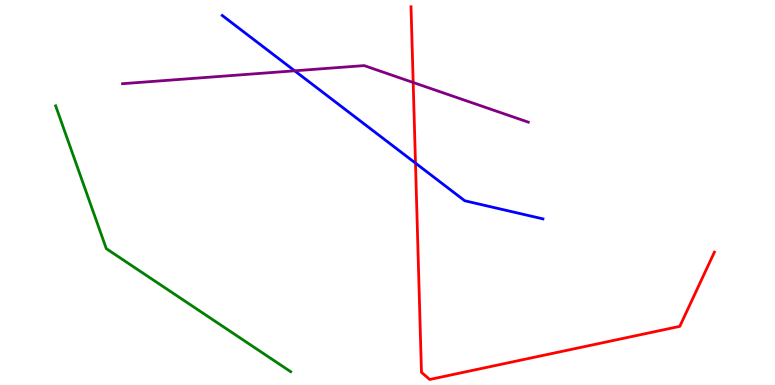[{'lines': ['blue', 'red'], 'intersections': [{'x': 5.36, 'y': 5.76}]}, {'lines': ['green', 'red'], 'intersections': []}, {'lines': ['purple', 'red'], 'intersections': [{'x': 5.33, 'y': 7.86}]}, {'lines': ['blue', 'green'], 'intersections': []}, {'lines': ['blue', 'purple'], 'intersections': [{'x': 3.8, 'y': 8.16}]}, {'lines': ['green', 'purple'], 'intersections': []}]